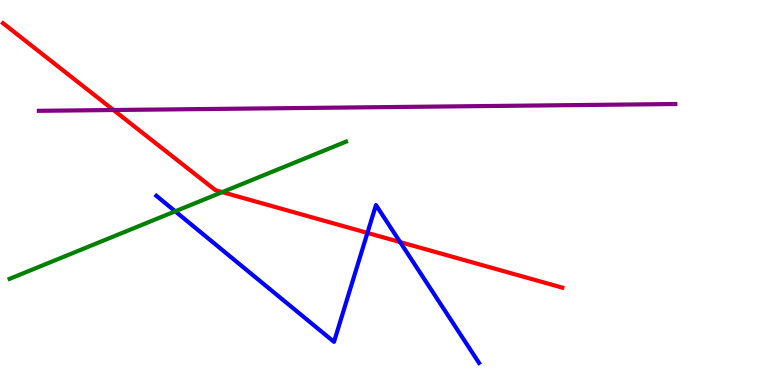[{'lines': ['blue', 'red'], 'intersections': [{'x': 4.74, 'y': 3.95}, {'x': 5.16, 'y': 3.71}]}, {'lines': ['green', 'red'], 'intersections': [{'x': 2.87, 'y': 5.01}]}, {'lines': ['purple', 'red'], 'intersections': [{'x': 1.46, 'y': 7.14}]}, {'lines': ['blue', 'green'], 'intersections': [{'x': 2.26, 'y': 4.51}]}, {'lines': ['blue', 'purple'], 'intersections': []}, {'lines': ['green', 'purple'], 'intersections': []}]